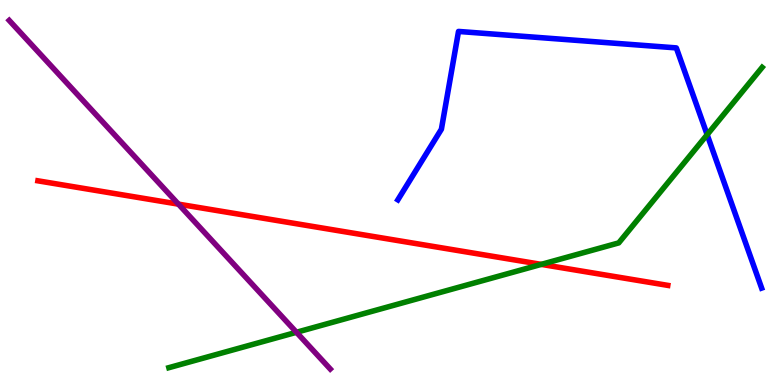[{'lines': ['blue', 'red'], 'intersections': []}, {'lines': ['green', 'red'], 'intersections': [{'x': 6.98, 'y': 3.13}]}, {'lines': ['purple', 'red'], 'intersections': [{'x': 2.3, 'y': 4.7}]}, {'lines': ['blue', 'green'], 'intersections': [{'x': 9.12, 'y': 6.5}]}, {'lines': ['blue', 'purple'], 'intersections': []}, {'lines': ['green', 'purple'], 'intersections': [{'x': 3.83, 'y': 1.37}]}]